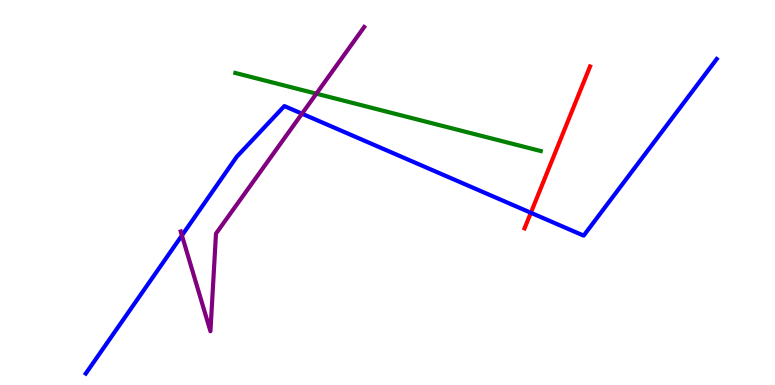[{'lines': ['blue', 'red'], 'intersections': [{'x': 6.85, 'y': 4.47}]}, {'lines': ['green', 'red'], 'intersections': []}, {'lines': ['purple', 'red'], 'intersections': []}, {'lines': ['blue', 'green'], 'intersections': []}, {'lines': ['blue', 'purple'], 'intersections': [{'x': 2.35, 'y': 3.88}, {'x': 3.9, 'y': 7.05}]}, {'lines': ['green', 'purple'], 'intersections': [{'x': 4.08, 'y': 7.57}]}]